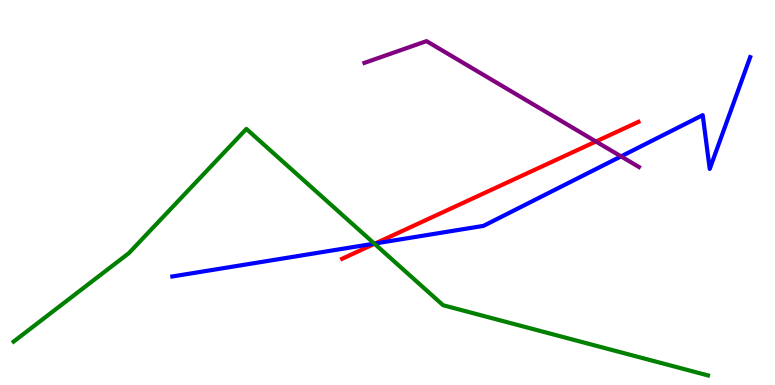[{'lines': ['blue', 'red'], 'intersections': [{'x': 4.84, 'y': 3.68}]}, {'lines': ['green', 'red'], 'intersections': [{'x': 4.83, 'y': 3.67}]}, {'lines': ['purple', 'red'], 'intersections': [{'x': 7.69, 'y': 6.32}]}, {'lines': ['blue', 'green'], 'intersections': [{'x': 4.83, 'y': 3.67}]}, {'lines': ['blue', 'purple'], 'intersections': [{'x': 8.01, 'y': 5.94}]}, {'lines': ['green', 'purple'], 'intersections': []}]